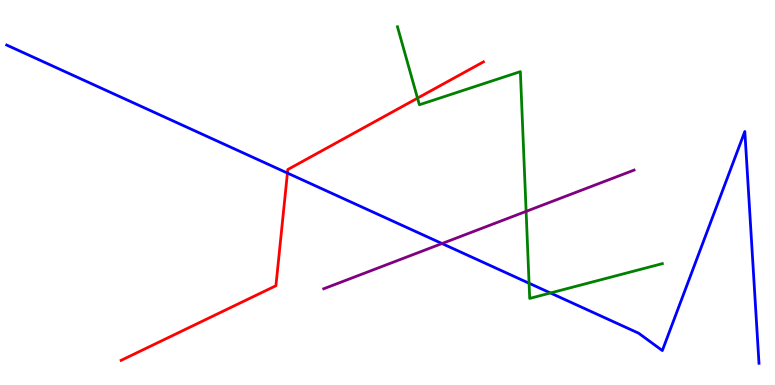[{'lines': ['blue', 'red'], 'intersections': [{'x': 3.71, 'y': 5.5}]}, {'lines': ['green', 'red'], 'intersections': [{'x': 5.39, 'y': 7.45}]}, {'lines': ['purple', 'red'], 'intersections': []}, {'lines': ['blue', 'green'], 'intersections': [{'x': 6.83, 'y': 2.64}, {'x': 7.1, 'y': 2.39}]}, {'lines': ['blue', 'purple'], 'intersections': [{'x': 5.7, 'y': 3.67}]}, {'lines': ['green', 'purple'], 'intersections': [{'x': 6.79, 'y': 4.51}]}]